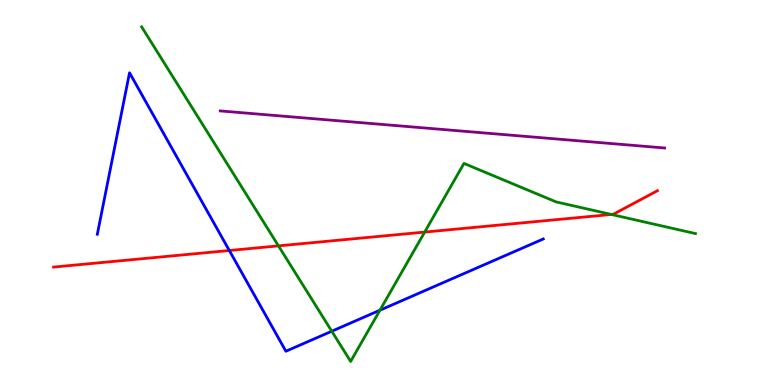[{'lines': ['blue', 'red'], 'intersections': [{'x': 2.96, 'y': 3.49}]}, {'lines': ['green', 'red'], 'intersections': [{'x': 3.59, 'y': 3.61}, {'x': 5.48, 'y': 3.97}, {'x': 7.89, 'y': 4.43}]}, {'lines': ['purple', 'red'], 'intersections': []}, {'lines': ['blue', 'green'], 'intersections': [{'x': 4.28, 'y': 1.4}, {'x': 4.9, 'y': 1.94}]}, {'lines': ['blue', 'purple'], 'intersections': []}, {'lines': ['green', 'purple'], 'intersections': []}]